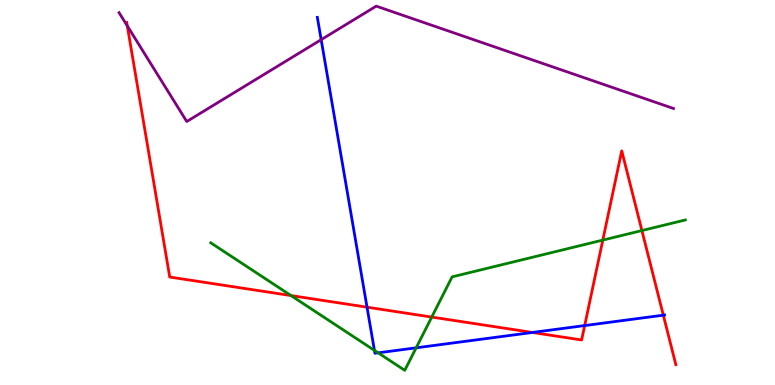[{'lines': ['blue', 'red'], 'intersections': [{'x': 4.74, 'y': 2.02}, {'x': 6.87, 'y': 1.36}, {'x': 7.54, 'y': 1.54}, {'x': 8.56, 'y': 1.81}]}, {'lines': ['green', 'red'], 'intersections': [{'x': 3.75, 'y': 2.32}, {'x': 5.57, 'y': 1.76}, {'x': 7.78, 'y': 3.76}, {'x': 8.28, 'y': 4.01}]}, {'lines': ['purple', 'red'], 'intersections': [{'x': 1.64, 'y': 9.33}]}, {'lines': ['blue', 'green'], 'intersections': [{'x': 4.83, 'y': 0.899}, {'x': 4.88, 'y': 0.835}, {'x': 5.37, 'y': 0.966}]}, {'lines': ['blue', 'purple'], 'intersections': [{'x': 4.14, 'y': 8.97}]}, {'lines': ['green', 'purple'], 'intersections': []}]